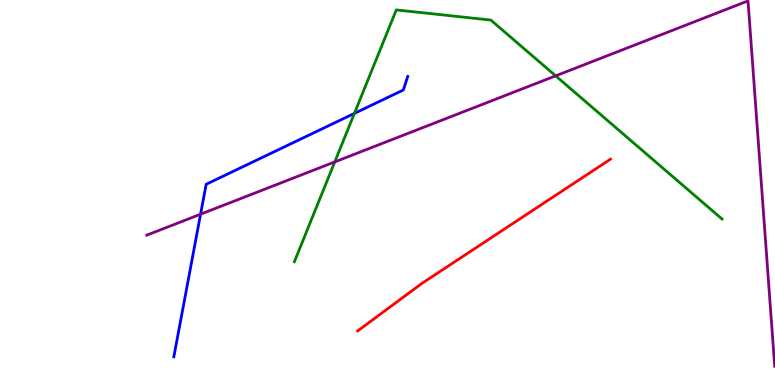[{'lines': ['blue', 'red'], 'intersections': []}, {'lines': ['green', 'red'], 'intersections': []}, {'lines': ['purple', 'red'], 'intersections': []}, {'lines': ['blue', 'green'], 'intersections': [{'x': 4.57, 'y': 7.05}]}, {'lines': ['blue', 'purple'], 'intersections': [{'x': 2.59, 'y': 4.44}]}, {'lines': ['green', 'purple'], 'intersections': [{'x': 4.32, 'y': 5.79}, {'x': 7.17, 'y': 8.03}]}]